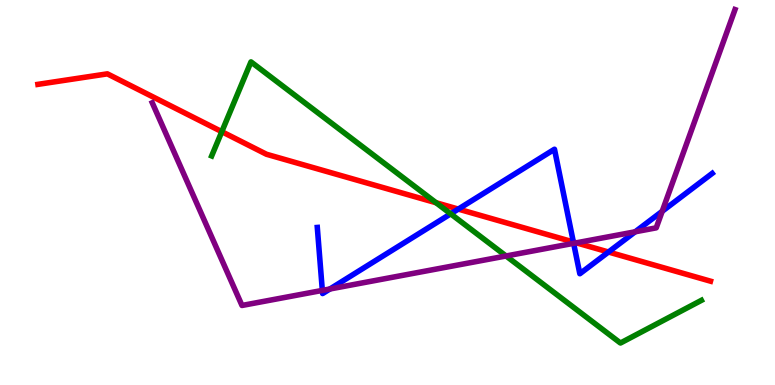[{'lines': ['blue', 'red'], 'intersections': [{'x': 5.91, 'y': 4.57}, {'x': 7.4, 'y': 3.71}, {'x': 7.85, 'y': 3.45}]}, {'lines': ['green', 'red'], 'intersections': [{'x': 2.86, 'y': 6.58}, {'x': 5.63, 'y': 4.73}]}, {'lines': ['purple', 'red'], 'intersections': [{'x': 7.44, 'y': 3.69}]}, {'lines': ['blue', 'green'], 'intersections': [{'x': 5.82, 'y': 4.45}]}, {'lines': ['blue', 'purple'], 'intersections': [{'x': 4.16, 'y': 2.46}, {'x': 4.26, 'y': 2.49}, {'x': 7.4, 'y': 3.68}, {'x': 8.2, 'y': 3.98}, {'x': 8.54, 'y': 4.51}]}, {'lines': ['green', 'purple'], 'intersections': [{'x': 6.53, 'y': 3.35}]}]